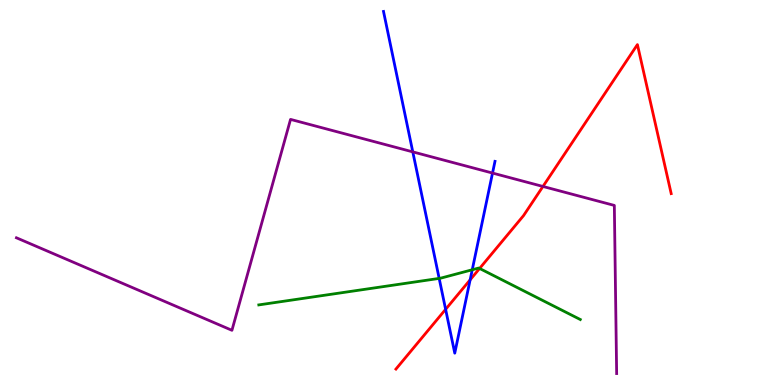[{'lines': ['blue', 'red'], 'intersections': [{'x': 5.75, 'y': 1.97}, {'x': 6.07, 'y': 2.73}]}, {'lines': ['green', 'red'], 'intersections': [{'x': 6.19, 'y': 3.03}]}, {'lines': ['purple', 'red'], 'intersections': [{'x': 7.01, 'y': 5.16}]}, {'lines': ['blue', 'green'], 'intersections': [{'x': 5.67, 'y': 2.77}, {'x': 6.09, 'y': 2.99}]}, {'lines': ['blue', 'purple'], 'intersections': [{'x': 5.33, 'y': 6.06}, {'x': 6.36, 'y': 5.5}]}, {'lines': ['green', 'purple'], 'intersections': []}]